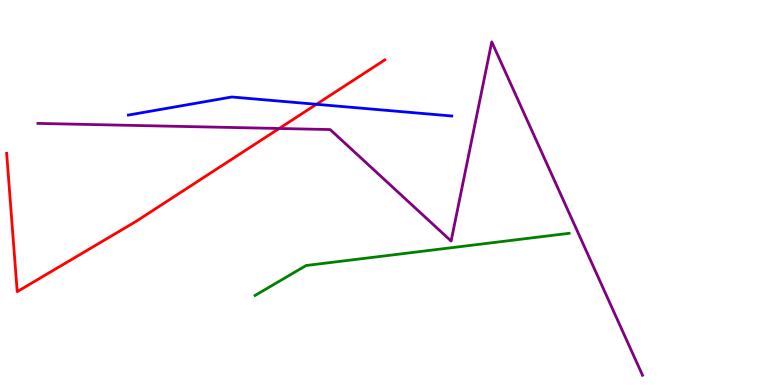[{'lines': ['blue', 'red'], 'intersections': [{'x': 4.08, 'y': 7.29}]}, {'lines': ['green', 'red'], 'intersections': []}, {'lines': ['purple', 'red'], 'intersections': [{'x': 3.6, 'y': 6.66}]}, {'lines': ['blue', 'green'], 'intersections': []}, {'lines': ['blue', 'purple'], 'intersections': []}, {'lines': ['green', 'purple'], 'intersections': []}]